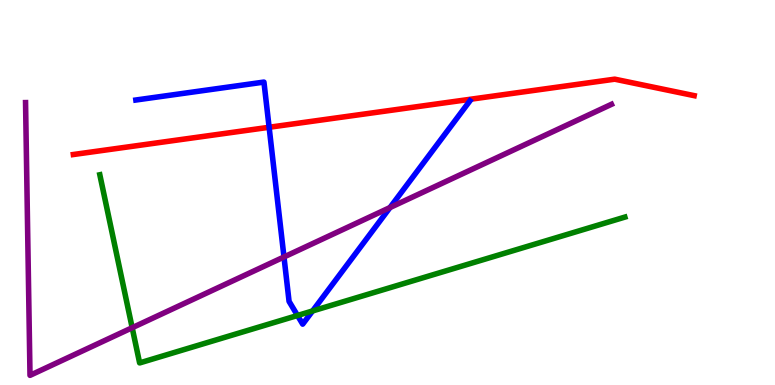[{'lines': ['blue', 'red'], 'intersections': [{'x': 3.47, 'y': 6.69}]}, {'lines': ['green', 'red'], 'intersections': []}, {'lines': ['purple', 'red'], 'intersections': []}, {'lines': ['blue', 'green'], 'intersections': [{'x': 3.84, 'y': 1.81}, {'x': 4.03, 'y': 1.92}]}, {'lines': ['blue', 'purple'], 'intersections': [{'x': 3.66, 'y': 3.33}, {'x': 5.03, 'y': 4.61}]}, {'lines': ['green', 'purple'], 'intersections': [{'x': 1.71, 'y': 1.49}]}]